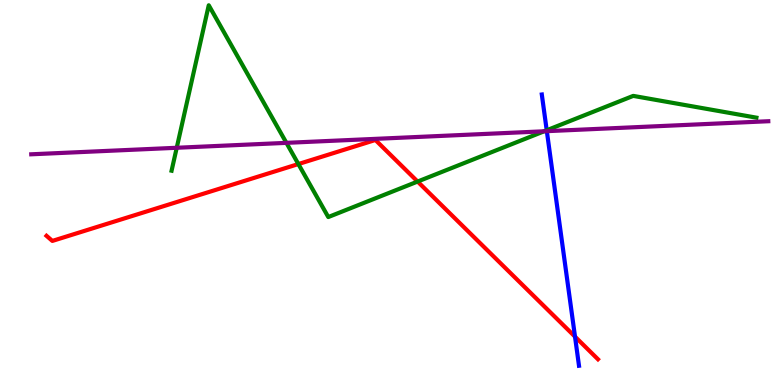[{'lines': ['blue', 'red'], 'intersections': [{'x': 7.42, 'y': 1.26}]}, {'lines': ['green', 'red'], 'intersections': [{'x': 3.85, 'y': 5.74}, {'x': 5.39, 'y': 5.28}]}, {'lines': ['purple', 'red'], 'intersections': []}, {'lines': ['blue', 'green'], 'intersections': [{'x': 7.05, 'y': 6.62}]}, {'lines': ['blue', 'purple'], 'intersections': [{'x': 7.06, 'y': 6.59}]}, {'lines': ['green', 'purple'], 'intersections': [{'x': 2.28, 'y': 6.16}, {'x': 3.7, 'y': 6.29}, {'x': 7.02, 'y': 6.59}]}]